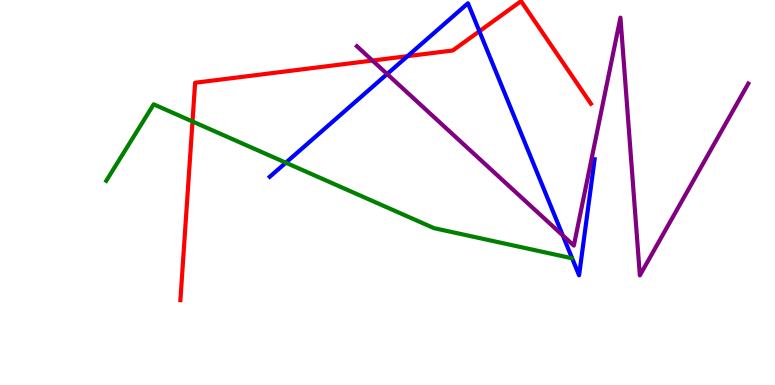[{'lines': ['blue', 'red'], 'intersections': [{'x': 5.26, 'y': 8.54}, {'x': 6.19, 'y': 9.19}]}, {'lines': ['green', 'red'], 'intersections': [{'x': 2.48, 'y': 6.84}]}, {'lines': ['purple', 'red'], 'intersections': [{'x': 4.81, 'y': 8.43}]}, {'lines': ['blue', 'green'], 'intersections': [{'x': 3.69, 'y': 5.77}]}, {'lines': ['blue', 'purple'], 'intersections': [{'x': 5.0, 'y': 8.08}, {'x': 7.26, 'y': 3.88}]}, {'lines': ['green', 'purple'], 'intersections': []}]